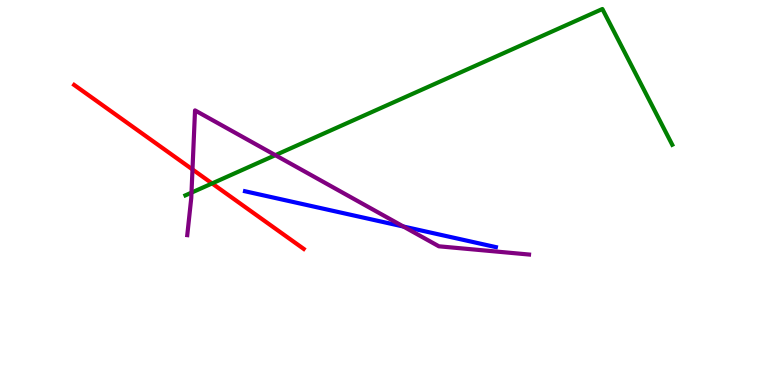[{'lines': ['blue', 'red'], 'intersections': []}, {'lines': ['green', 'red'], 'intersections': [{'x': 2.74, 'y': 5.24}]}, {'lines': ['purple', 'red'], 'intersections': [{'x': 2.48, 'y': 5.6}]}, {'lines': ['blue', 'green'], 'intersections': []}, {'lines': ['blue', 'purple'], 'intersections': [{'x': 5.21, 'y': 4.12}]}, {'lines': ['green', 'purple'], 'intersections': [{'x': 2.47, 'y': 5.0}, {'x': 3.55, 'y': 5.97}]}]